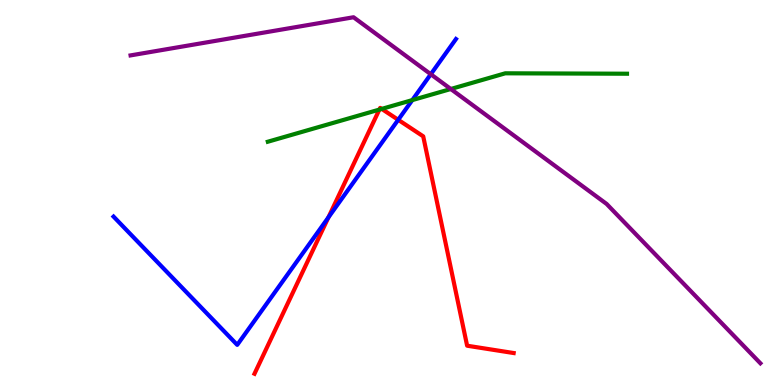[{'lines': ['blue', 'red'], 'intersections': [{'x': 4.24, 'y': 4.35}, {'x': 5.14, 'y': 6.89}]}, {'lines': ['green', 'red'], 'intersections': [{'x': 4.9, 'y': 7.15}, {'x': 4.93, 'y': 7.17}]}, {'lines': ['purple', 'red'], 'intersections': []}, {'lines': ['blue', 'green'], 'intersections': [{'x': 5.32, 'y': 7.4}]}, {'lines': ['blue', 'purple'], 'intersections': [{'x': 5.56, 'y': 8.07}]}, {'lines': ['green', 'purple'], 'intersections': [{'x': 5.82, 'y': 7.69}]}]